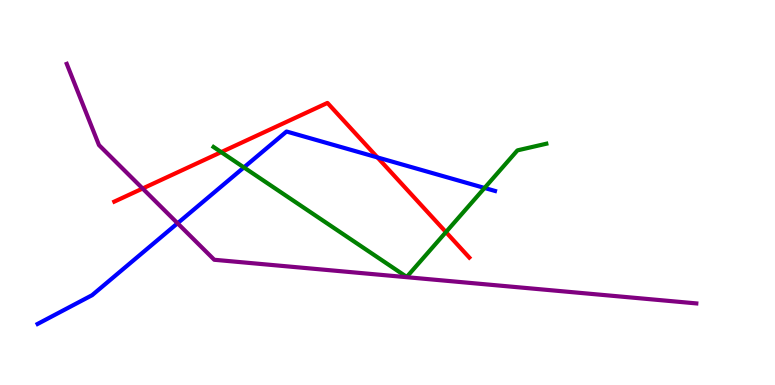[{'lines': ['blue', 'red'], 'intersections': [{'x': 4.87, 'y': 5.91}]}, {'lines': ['green', 'red'], 'intersections': [{'x': 2.85, 'y': 6.05}, {'x': 5.75, 'y': 3.97}]}, {'lines': ['purple', 'red'], 'intersections': [{'x': 1.84, 'y': 5.1}]}, {'lines': ['blue', 'green'], 'intersections': [{'x': 3.15, 'y': 5.65}, {'x': 6.25, 'y': 5.12}]}, {'lines': ['blue', 'purple'], 'intersections': [{'x': 2.29, 'y': 4.2}]}, {'lines': ['green', 'purple'], 'intersections': []}]